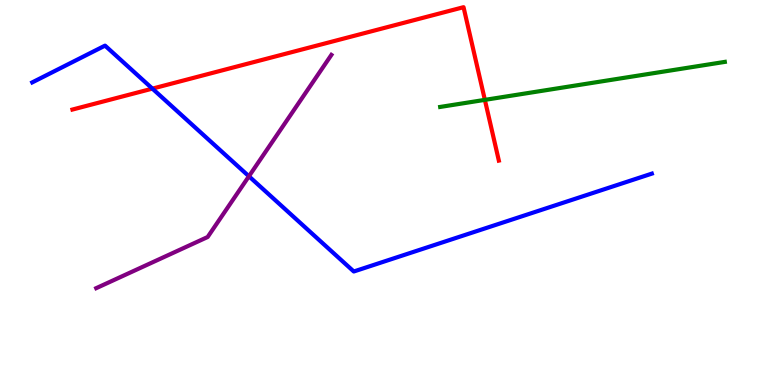[{'lines': ['blue', 'red'], 'intersections': [{'x': 1.97, 'y': 7.7}]}, {'lines': ['green', 'red'], 'intersections': [{'x': 6.26, 'y': 7.41}]}, {'lines': ['purple', 'red'], 'intersections': []}, {'lines': ['blue', 'green'], 'intersections': []}, {'lines': ['blue', 'purple'], 'intersections': [{'x': 3.21, 'y': 5.42}]}, {'lines': ['green', 'purple'], 'intersections': []}]